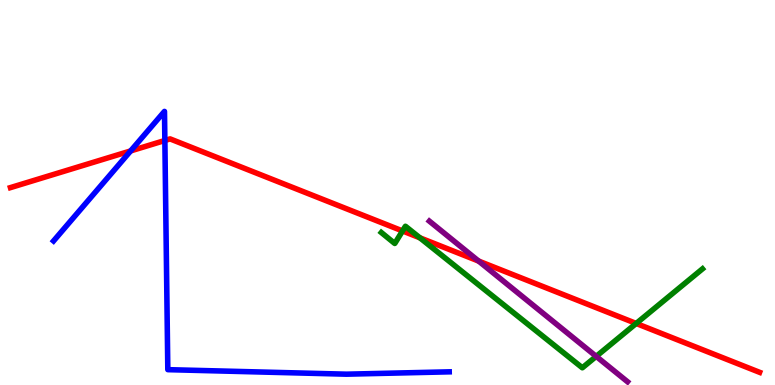[{'lines': ['blue', 'red'], 'intersections': [{'x': 1.69, 'y': 6.08}, {'x': 2.13, 'y': 6.35}]}, {'lines': ['green', 'red'], 'intersections': [{'x': 5.19, 'y': 4.0}, {'x': 5.42, 'y': 3.82}, {'x': 8.21, 'y': 1.6}]}, {'lines': ['purple', 'red'], 'intersections': [{'x': 6.18, 'y': 3.22}]}, {'lines': ['blue', 'green'], 'intersections': []}, {'lines': ['blue', 'purple'], 'intersections': []}, {'lines': ['green', 'purple'], 'intersections': [{'x': 7.69, 'y': 0.744}]}]